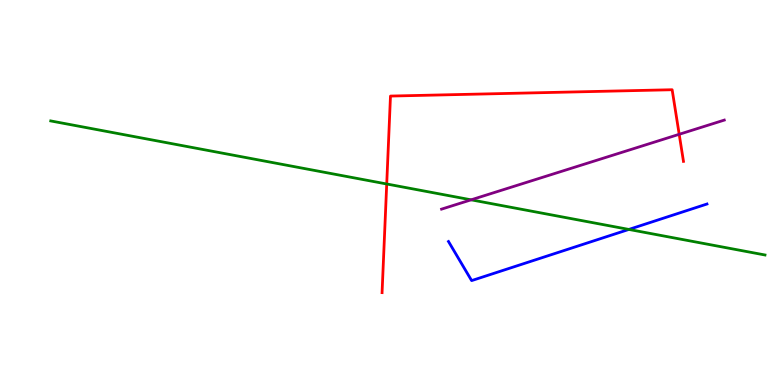[{'lines': ['blue', 'red'], 'intersections': []}, {'lines': ['green', 'red'], 'intersections': [{'x': 4.99, 'y': 5.22}]}, {'lines': ['purple', 'red'], 'intersections': [{'x': 8.76, 'y': 6.51}]}, {'lines': ['blue', 'green'], 'intersections': [{'x': 8.11, 'y': 4.04}]}, {'lines': ['blue', 'purple'], 'intersections': []}, {'lines': ['green', 'purple'], 'intersections': [{'x': 6.08, 'y': 4.81}]}]